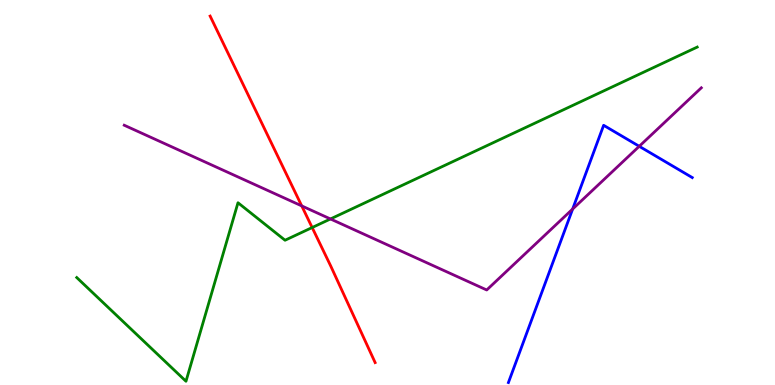[{'lines': ['blue', 'red'], 'intersections': []}, {'lines': ['green', 'red'], 'intersections': [{'x': 4.03, 'y': 4.09}]}, {'lines': ['purple', 'red'], 'intersections': [{'x': 3.89, 'y': 4.65}]}, {'lines': ['blue', 'green'], 'intersections': []}, {'lines': ['blue', 'purple'], 'intersections': [{'x': 7.39, 'y': 4.57}, {'x': 8.25, 'y': 6.2}]}, {'lines': ['green', 'purple'], 'intersections': [{'x': 4.26, 'y': 4.31}]}]